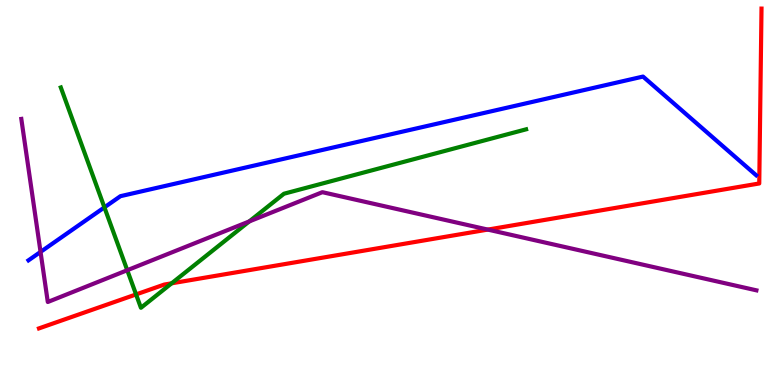[{'lines': ['blue', 'red'], 'intersections': []}, {'lines': ['green', 'red'], 'intersections': [{'x': 1.76, 'y': 2.35}, {'x': 2.21, 'y': 2.64}]}, {'lines': ['purple', 'red'], 'intersections': [{'x': 6.29, 'y': 4.04}]}, {'lines': ['blue', 'green'], 'intersections': [{'x': 1.35, 'y': 4.61}]}, {'lines': ['blue', 'purple'], 'intersections': [{'x': 0.523, 'y': 3.46}]}, {'lines': ['green', 'purple'], 'intersections': [{'x': 1.64, 'y': 2.98}, {'x': 3.22, 'y': 4.25}]}]